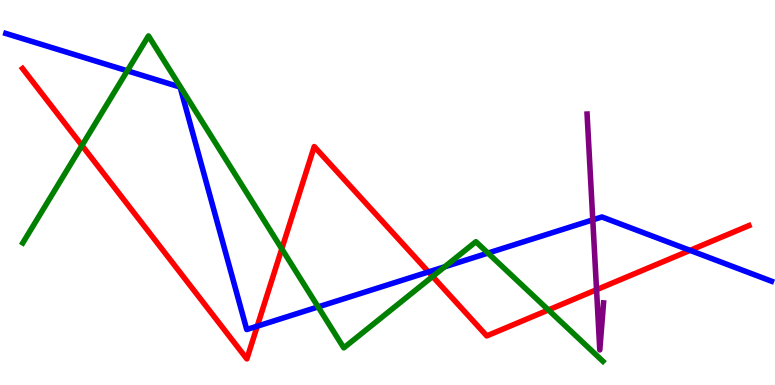[{'lines': ['blue', 'red'], 'intersections': [{'x': 3.32, 'y': 1.53}, {'x': 5.53, 'y': 2.94}, {'x': 8.9, 'y': 3.5}]}, {'lines': ['green', 'red'], 'intersections': [{'x': 1.06, 'y': 6.22}, {'x': 3.64, 'y': 3.54}, {'x': 5.58, 'y': 2.82}, {'x': 7.08, 'y': 1.95}]}, {'lines': ['purple', 'red'], 'intersections': [{'x': 7.7, 'y': 2.48}]}, {'lines': ['blue', 'green'], 'intersections': [{'x': 1.64, 'y': 8.16}, {'x': 4.1, 'y': 2.03}, {'x': 5.74, 'y': 3.07}, {'x': 6.3, 'y': 3.43}]}, {'lines': ['blue', 'purple'], 'intersections': [{'x': 7.65, 'y': 4.29}]}, {'lines': ['green', 'purple'], 'intersections': []}]